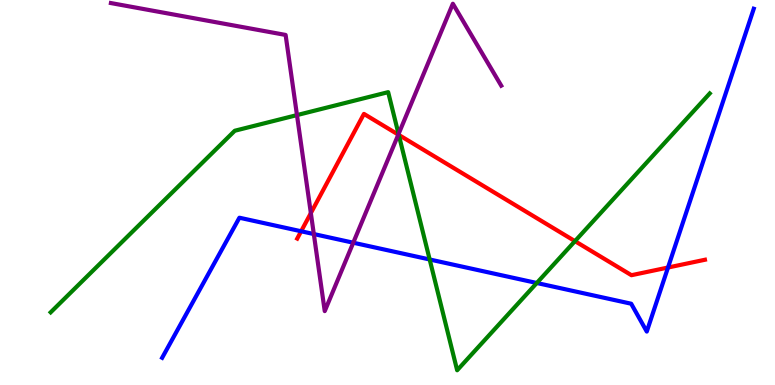[{'lines': ['blue', 'red'], 'intersections': [{'x': 3.89, 'y': 3.99}, {'x': 8.62, 'y': 3.05}]}, {'lines': ['green', 'red'], 'intersections': [{'x': 5.15, 'y': 6.5}, {'x': 7.42, 'y': 3.74}]}, {'lines': ['purple', 'red'], 'intersections': [{'x': 4.01, 'y': 4.46}, {'x': 5.14, 'y': 6.5}]}, {'lines': ['blue', 'green'], 'intersections': [{'x': 5.54, 'y': 3.26}, {'x': 6.93, 'y': 2.65}]}, {'lines': ['blue', 'purple'], 'intersections': [{'x': 4.05, 'y': 3.92}, {'x': 4.56, 'y': 3.7}]}, {'lines': ['green', 'purple'], 'intersections': [{'x': 3.83, 'y': 7.01}, {'x': 5.14, 'y': 6.52}]}]